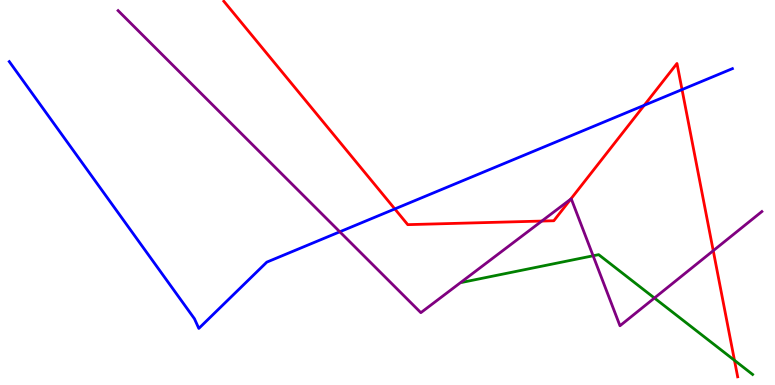[{'lines': ['blue', 'red'], 'intersections': [{'x': 5.09, 'y': 4.57}, {'x': 8.31, 'y': 7.27}, {'x': 8.8, 'y': 7.67}]}, {'lines': ['green', 'red'], 'intersections': [{'x': 9.48, 'y': 0.64}]}, {'lines': ['purple', 'red'], 'intersections': [{'x': 6.99, 'y': 4.26}, {'x': 7.36, 'y': 4.83}, {'x': 9.2, 'y': 3.49}]}, {'lines': ['blue', 'green'], 'intersections': []}, {'lines': ['blue', 'purple'], 'intersections': [{'x': 4.38, 'y': 3.98}]}, {'lines': ['green', 'purple'], 'intersections': [{'x': 7.65, 'y': 3.36}, {'x': 8.44, 'y': 2.26}]}]